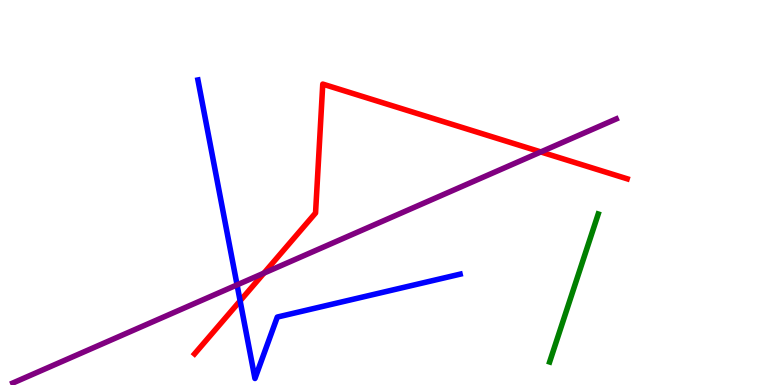[{'lines': ['blue', 'red'], 'intersections': [{'x': 3.1, 'y': 2.19}]}, {'lines': ['green', 'red'], 'intersections': []}, {'lines': ['purple', 'red'], 'intersections': [{'x': 3.41, 'y': 2.91}, {'x': 6.98, 'y': 6.05}]}, {'lines': ['blue', 'green'], 'intersections': []}, {'lines': ['blue', 'purple'], 'intersections': [{'x': 3.06, 'y': 2.6}]}, {'lines': ['green', 'purple'], 'intersections': []}]